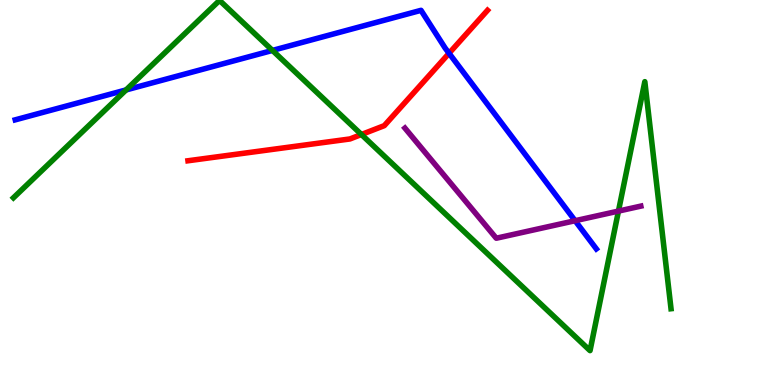[{'lines': ['blue', 'red'], 'intersections': [{'x': 5.79, 'y': 8.62}]}, {'lines': ['green', 'red'], 'intersections': [{'x': 4.66, 'y': 6.51}]}, {'lines': ['purple', 'red'], 'intersections': []}, {'lines': ['blue', 'green'], 'intersections': [{'x': 1.63, 'y': 7.66}, {'x': 3.52, 'y': 8.69}]}, {'lines': ['blue', 'purple'], 'intersections': [{'x': 7.42, 'y': 4.27}]}, {'lines': ['green', 'purple'], 'intersections': [{'x': 7.98, 'y': 4.52}]}]